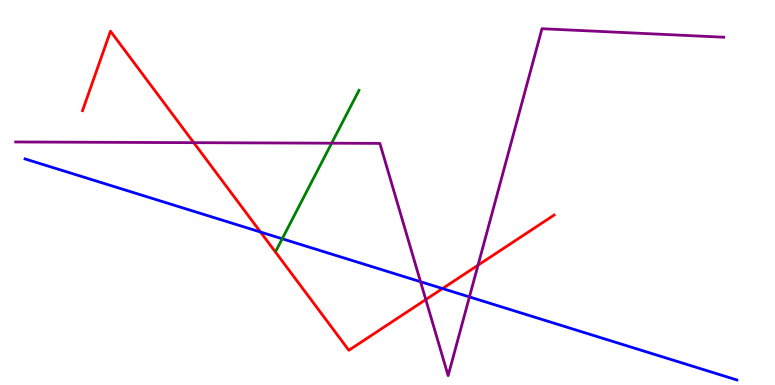[{'lines': ['blue', 'red'], 'intersections': [{'x': 3.36, 'y': 3.97}, {'x': 5.71, 'y': 2.51}]}, {'lines': ['green', 'red'], 'intersections': []}, {'lines': ['purple', 'red'], 'intersections': [{'x': 2.5, 'y': 6.29}, {'x': 5.49, 'y': 2.22}, {'x': 6.17, 'y': 3.11}]}, {'lines': ['blue', 'green'], 'intersections': [{'x': 3.64, 'y': 3.8}]}, {'lines': ['blue', 'purple'], 'intersections': [{'x': 5.43, 'y': 2.68}, {'x': 6.06, 'y': 2.29}]}, {'lines': ['green', 'purple'], 'intersections': [{'x': 4.28, 'y': 6.28}]}]